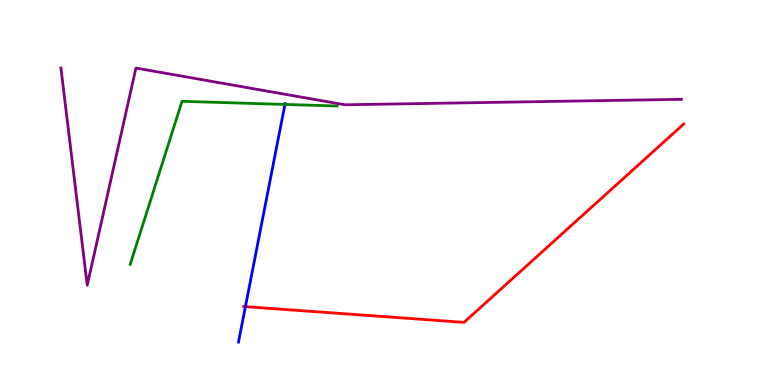[{'lines': ['blue', 'red'], 'intersections': [{'x': 3.17, 'y': 2.04}]}, {'lines': ['green', 'red'], 'intersections': []}, {'lines': ['purple', 'red'], 'intersections': []}, {'lines': ['blue', 'green'], 'intersections': [{'x': 3.68, 'y': 7.29}]}, {'lines': ['blue', 'purple'], 'intersections': []}, {'lines': ['green', 'purple'], 'intersections': []}]